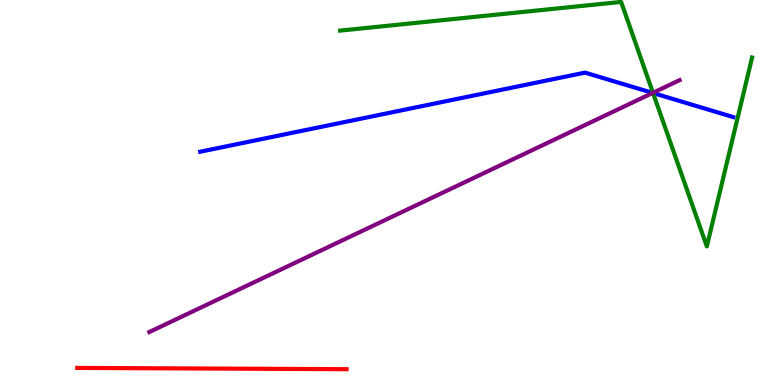[{'lines': ['blue', 'red'], 'intersections': []}, {'lines': ['green', 'red'], 'intersections': []}, {'lines': ['purple', 'red'], 'intersections': []}, {'lines': ['blue', 'green'], 'intersections': [{'x': 8.43, 'y': 7.58}]}, {'lines': ['blue', 'purple'], 'intersections': [{'x': 8.42, 'y': 7.59}]}, {'lines': ['green', 'purple'], 'intersections': [{'x': 8.43, 'y': 7.59}]}]